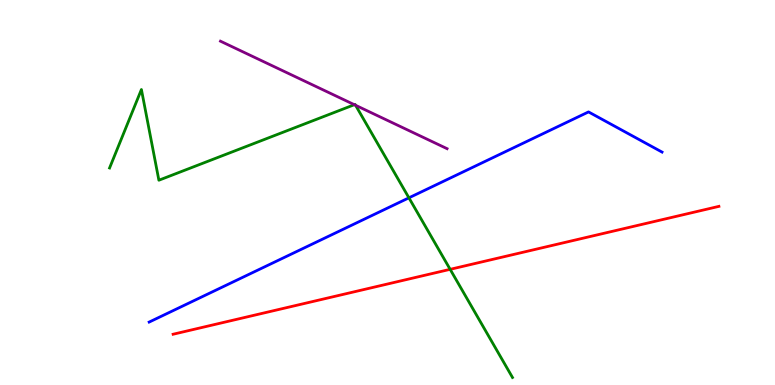[{'lines': ['blue', 'red'], 'intersections': []}, {'lines': ['green', 'red'], 'intersections': [{'x': 5.81, 'y': 3.0}]}, {'lines': ['purple', 'red'], 'intersections': []}, {'lines': ['blue', 'green'], 'intersections': [{'x': 5.28, 'y': 4.86}]}, {'lines': ['blue', 'purple'], 'intersections': []}, {'lines': ['green', 'purple'], 'intersections': [{'x': 4.57, 'y': 7.28}, {'x': 4.59, 'y': 7.27}]}]